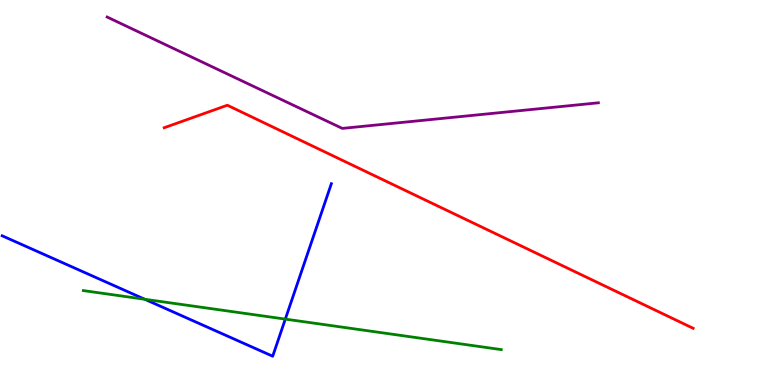[{'lines': ['blue', 'red'], 'intersections': []}, {'lines': ['green', 'red'], 'intersections': []}, {'lines': ['purple', 'red'], 'intersections': []}, {'lines': ['blue', 'green'], 'intersections': [{'x': 1.87, 'y': 2.23}, {'x': 3.68, 'y': 1.71}]}, {'lines': ['blue', 'purple'], 'intersections': []}, {'lines': ['green', 'purple'], 'intersections': []}]